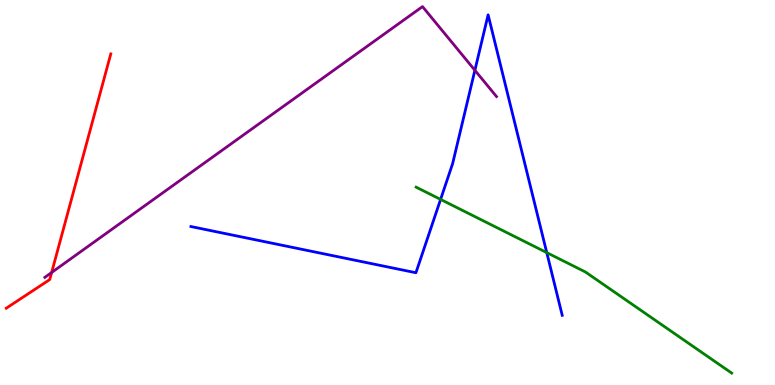[{'lines': ['blue', 'red'], 'intersections': []}, {'lines': ['green', 'red'], 'intersections': []}, {'lines': ['purple', 'red'], 'intersections': [{'x': 0.666, 'y': 2.92}]}, {'lines': ['blue', 'green'], 'intersections': [{'x': 5.69, 'y': 4.82}, {'x': 7.05, 'y': 3.44}]}, {'lines': ['blue', 'purple'], 'intersections': [{'x': 6.13, 'y': 8.17}]}, {'lines': ['green', 'purple'], 'intersections': []}]